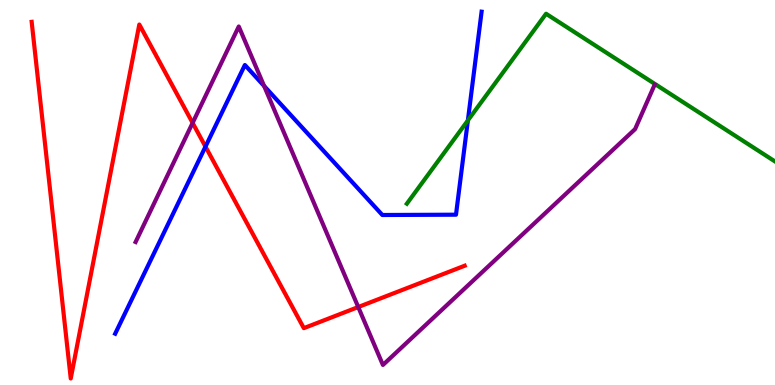[{'lines': ['blue', 'red'], 'intersections': [{'x': 2.65, 'y': 6.19}]}, {'lines': ['green', 'red'], 'intersections': []}, {'lines': ['purple', 'red'], 'intersections': [{'x': 2.49, 'y': 6.81}, {'x': 4.62, 'y': 2.02}]}, {'lines': ['blue', 'green'], 'intersections': [{'x': 6.04, 'y': 6.87}]}, {'lines': ['blue', 'purple'], 'intersections': [{'x': 3.41, 'y': 7.77}]}, {'lines': ['green', 'purple'], 'intersections': []}]